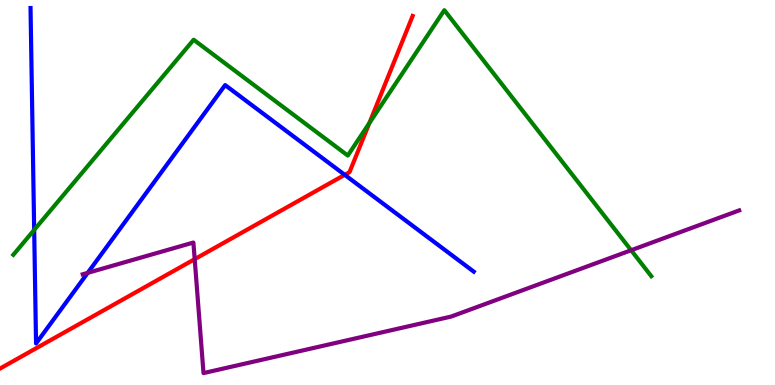[{'lines': ['blue', 'red'], 'intersections': [{'x': 4.45, 'y': 5.46}]}, {'lines': ['green', 'red'], 'intersections': [{'x': 4.77, 'y': 6.8}]}, {'lines': ['purple', 'red'], 'intersections': [{'x': 2.51, 'y': 3.27}]}, {'lines': ['blue', 'green'], 'intersections': [{'x': 0.441, 'y': 4.03}]}, {'lines': ['blue', 'purple'], 'intersections': [{'x': 1.13, 'y': 2.91}]}, {'lines': ['green', 'purple'], 'intersections': [{'x': 8.14, 'y': 3.5}]}]